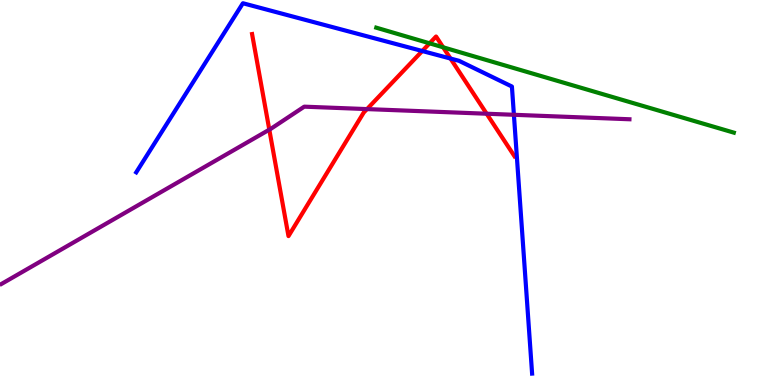[{'lines': ['blue', 'red'], 'intersections': [{'x': 5.45, 'y': 8.67}, {'x': 5.81, 'y': 8.48}]}, {'lines': ['green', 'red'], 'intersections': [{'x': 5.54, 'y': 8.87}, {'x': 5.72, 'y': 8.77}]}, {'lines': ['purple', 'red'], 'intersections': [{'x': 3.47, 'y': 6.63}, {'x': 4.74, 'y': 7.17}, {'x': 6.28, 'y': 7.05}]}, {'lines': ['blue', 'green'], 'intersections': []}, {'lines': ['blue', 'purple'], 'intersections': [{'x': 6.63, 'y': 7.02}]}, {'lines': ['green', 'purple'], 'intersections': []}]